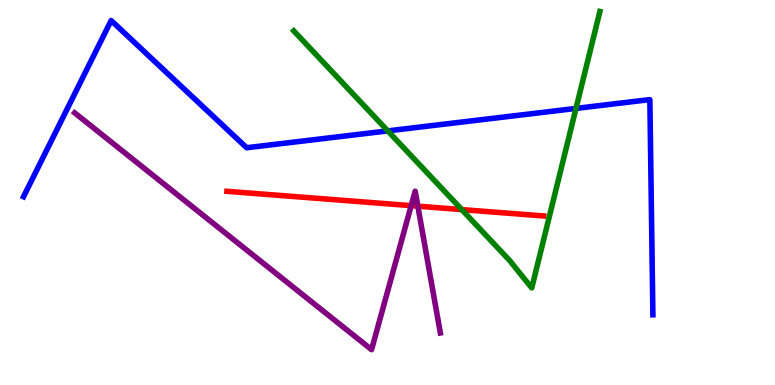[{'lines': ['blue', 'red'], 'intersections': []}, {'lines': ['green', 'red'], 'intersections': [{'x': 5.96, 'y': 4.56}]}, {'lines': ['purple', 'red'], 'intersections': [{'x': 5.31, 'y': 4.66}, {'x': 5.39, 'y': 4.64}]}, {'lines': ['blue', 'green'], 'intersections': [{'x': 5.0, 'y': 6.6}, {'x': 7.43, 'y': 7.18}]}, {'lines': ['blue', 'purple'], 'intersections': []}, {'lines': ['green', 'purple'], 'intersections': []}]